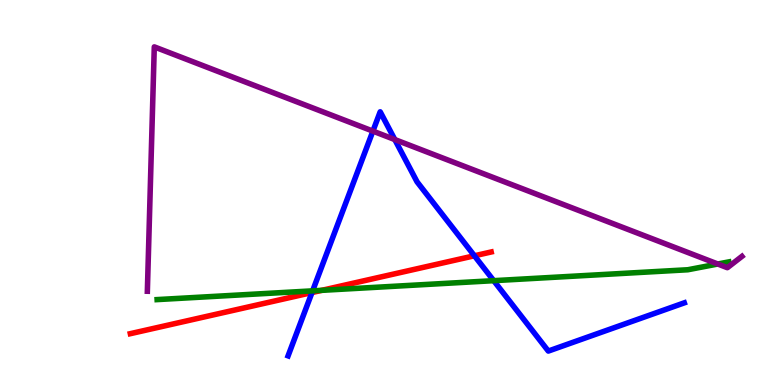[{'lines': ['blue', 'red'], 'intersections': [{'x': 4.03, 'y': 2.4}, {'x': 6.12, 'y': 3.36}]}, {'lines': ['green', 'red'], 'intersections': [{'x': 4.15, 'y': 2.46}]}, {'lines': ['purple', 'red'], 'intersections': []}, {'lines': ['blue', 'green'], 'intersections': [{'x': 4.03, 'y': 2.45}, {'x': 6.37, 'y': 2.71}]}, {'lines': ['blue', 'purple'], 'intersections': [{'x': 4.81, 'y': 6.59}, {'x': 5.09, 'y': 6.38}]}, {'lines': ['green', 'purple'], 'intersections': [{'x': 9.26, 'y': 3.14}]}]